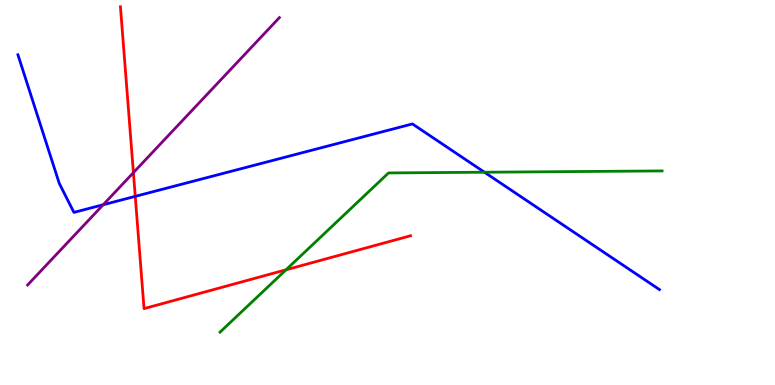[{'lines': ['blue', 'red'], 'intersections': [{'x': 1.75, 'y': 4.9}]}, {'lines': ['green', 'red'], 'intersections': [{'x': 3.69, 'y': 2.99}]}, {'lines': ['purple', 'red'], 'intersections': [{'x': 1.72, 'y': 5.52}]}, {'lines': ['blue', 'green'], 'intersections': [{'x': 6.25, 'y': 5.53}]}, {'lines': ['blue', 'purple'], 'intersections': [{'x': 1.33, 'y': 4.68}]}, {'lines': ['green', 'purple'], 'intersections': []}]